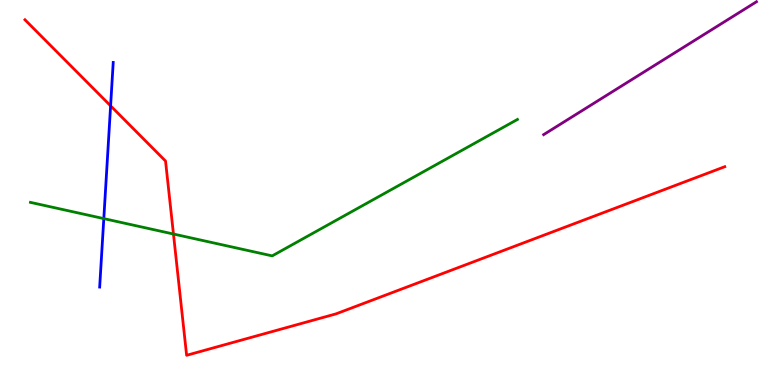[{'lines': ['blue', 'red'], 'intersections': [{'x': 1.43, 'y': 7.25}]}, {'lines': ['green', 'red'], 'intersections': [{'x': 2.24, 'y': 3.92}]}, {'lines': ['purple', 'red'], 'intersections': []}, {'lines': ['blue', 'green'], 'intersections': [{'x': 1.34, 'y': 4.32}]}, {'lines': ['blue', 'purple'], 'intersections': []}, {'lines': ['green', 'purple'], 'intersections': []}]